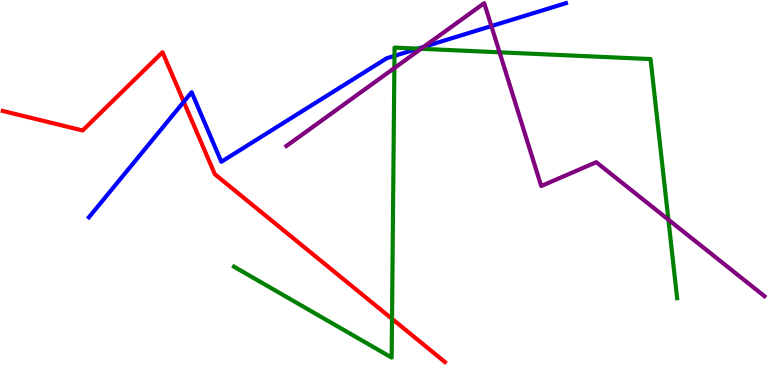[{'lines': ['blue', 'red'], 'intersections': [{'x': 2.37, 'y': 7.36}]}, {'lines': ['green', 'red'], 'intersections': [{'x': 5.06, 'y': 1.72}]}, {'lines': ['purple', 'red'], 'intersections': []}, {'lines': ['blue', 'green'], 'intersections': [{'x': 5.09, 'y': 8.55}, {'x': 5.39, 'y': 8.74}]}, {'lines': ['blue', 'purple'], 'intersections': [{'x': 5.47, 'y': 8.78}, {'x': 6.34, 'y': 9.32}]}, {'lines': ['green', 'purple'], 'intersections': [{'x': 5.09, 'y': 8.23}, {'x': 5.43, 'y': 8.73}, {'x': 6.45, 'y': 8.64}, {'x': 8.62, 'y': 4.29}]}]